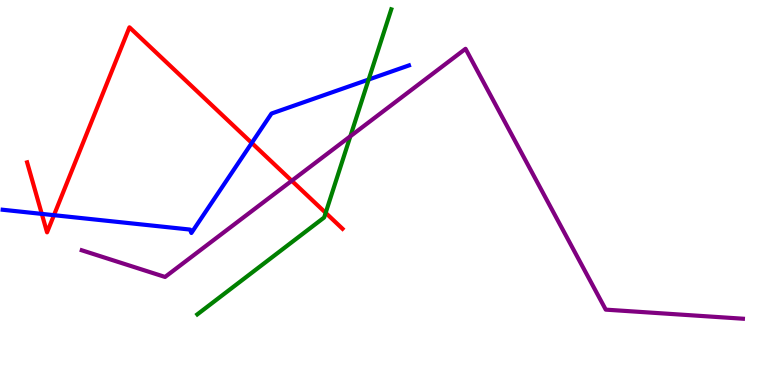[{'lines': ['blue', 'red'], 'intersections': [{'x': 0.539, 'y': 4.44}, {'x': 0.696, 'y': 4.41}, {'x': 3.25, 'y': 6.29}]}, {'lines': ['green', 'red'], 'intersections': [{'x': 4.2, 'y': 4.47}]}, {'lines': ['purple', 'red'], 'intersections': [{'x': 3.76, 'y': 5.3}]}, {'lines': ['blue', 'green'], 'intersections': [{'x': 4.76, 'y': 7.93}]}, {'lines': ['blue', 'purple'], 'intersections': []}, {'lines': ['green', 'purple'], 'intersections': [{'x': 4.52, 'y': 6.46}]}]